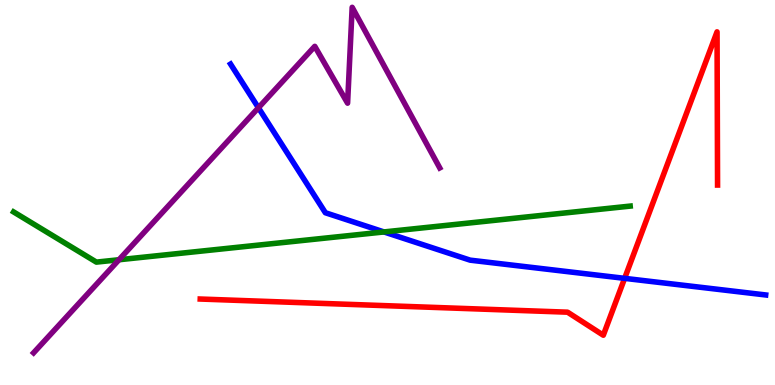[{'lines': ['blue', 'red'], 'intersections': [{'x': 8.06, 'y': 2.77}]}, {'lines': ['green', 'red'], 'intersections': []}, {'lines': ['purple', 'red'], 'intersections': []}, {'lines': ['blue', 'green'], 'intersections': [{'x': 4.95, 'y': 3.98}]}, {'lines': ['blue', 'purple'], 'intersections': [{'x': 3.33, 'y': 7.2}]}, {'lines': ['green', 'purple'], 'intersections': [{'x': 1.54, 'y': 3.25}]}]